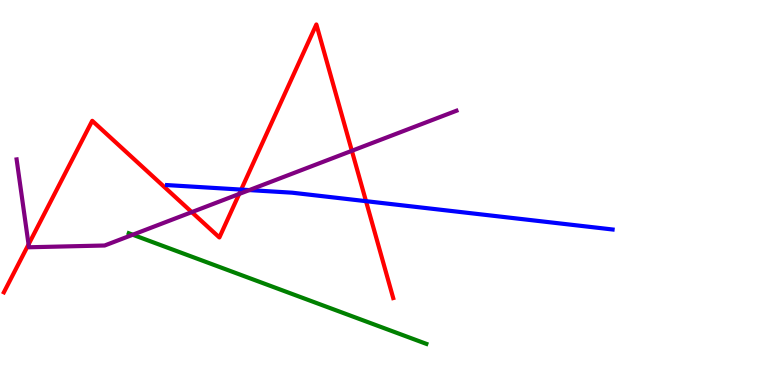[{'lines': ['blue', 'red'], 'intersections': [{'x': 3.11, 'y': 5.08}, {'x': 4.72, 'y': 4.77}]}, {'lines': ['green', 'red'], 'intersections': []}, {'lines': ['purple', 'red'], 'intersections': [{'x': 0.368, 'y': 3.65}, {'x': 2.47, 'y': 4.49}, {'x': 3.09, 'y': 4.96}, {'x': 4.54, 'y': 6.08}]}, {'lines': ['blue', 'green'], 'intersections': []}, {'lines': ['blue', 'purple'], 'intersections': [{'x': 3.22, 'y': 5.06}]}, {'lines': ['green', 'purple'], 'intersections': [{'x': 1.71, 'y': 3.9}]}]